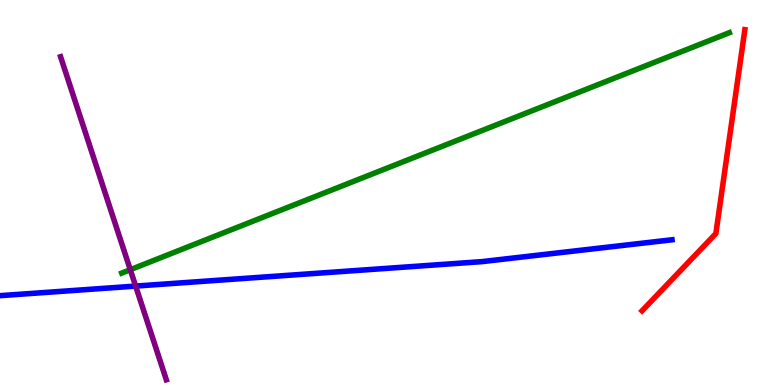[{'lines': ['blue', 'red'], 'intersections': []}, {'lines': ['green', 'red'], 'intersections': []}, {'lines': ['purple', 'red'], 'intersections': []}, {'lines': ['blue', 'green'], 'intersections': []}, {'lines': ['blue', 'purple'], 'intersections': [{'x': 1.75, 'y': 2.57}]}, {'lines': ['green', 'purple'], 'intersections': [{'x': 1.68, 'y': 2.99}]}]